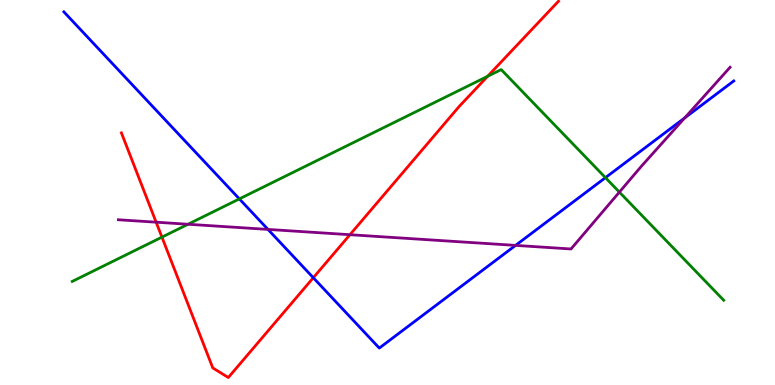[{'lines': ['blue', 'red'], 'intersections': [{'x': 4.04, 'y': 2.79}]}, {'lines': ['green', 'red'], 'intersections': [{'x': 2.09, 'y': 3.84}, {'x': 6.29, 'y': 8.02}]}, {'lines': ['purple', 'red'], 'intersections': [{'x': 2.01, 'y': 4.23}, {'x': 4.52, 'y': 3.9}]}, {'lines': ['blue', 'green'], 'intersections': [{'x': 3.09, 'y': 4.83}, {'x': 7.81, 'y': 5.39}]}, {'lines': ['blue', 'purple'], 'intersections': [{'x': 3.46, 'y': 4.04}, {'x': 6.65, 'y': 3.63}, {'x': 8.83, 'y': 6.94}]}, {'lines': ['green', 'purple'], 'intersections': [{'x': 2.43, 'y': 4.18}, {'x': 7.99, 'y': 5.01}]}]